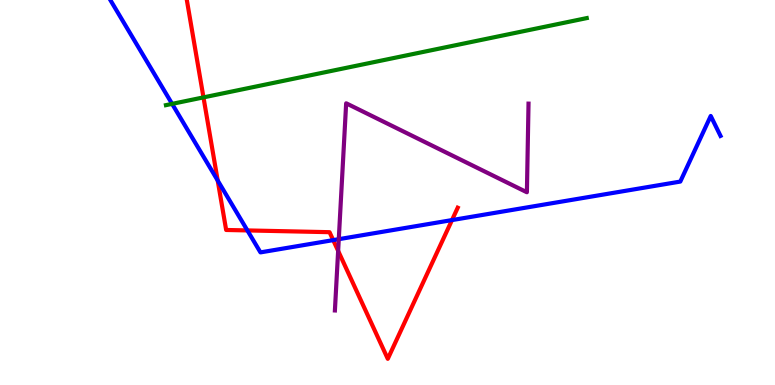[{'lines': ['blue', 'red'], 'intersections': [{'x': 2.81, 'y': 5.31}, {'x': 3.19, 'y': 4.01}, {'x': 4.3, 'y': 3.76}, {'x': 5.83, 'y': 4.28}]}, {'lines': ['green', 'red'], 'intersections': [{'x': 2.63, 'y': 7.47}]}, {'lines': ['purple', 'red'], 'intersections': [{'x': 4.36, 'y': 3.48}]}, {'lines': ['blue', 'green'], 'intersections': [{'x': 2.22, 'y': 7.3}]}, {'lines': ['blue', 'purple'], 'intersections': [{'x': 4.37, 'y': 3.79}]}, {'lines': ['green', 'purple'], 'intersections': []}]